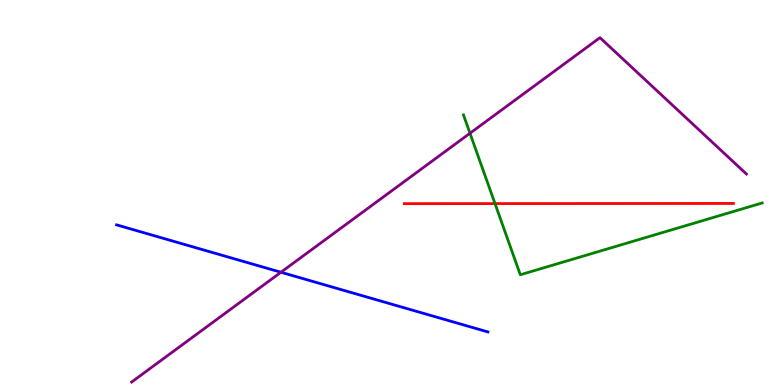[{'lines': ['blue', 'red'], 'intersections': []}, {'lines': ['green', 'red'], 'intersections': [{'x': 6.39, 'y': 4.71}]}, {'lines': ['purple', 'red'], 'intersections': []}, {'lines': ['blue', 'green'], 'intersections': []}, {'lines': ['blue', 'purple'], 'intersections': [{'x': 3.63, 'y': 2.93}]}, {'lines': ['green', 'purple'], 'intersections': [{'x': 6.06, 'y': 6.54}]}]